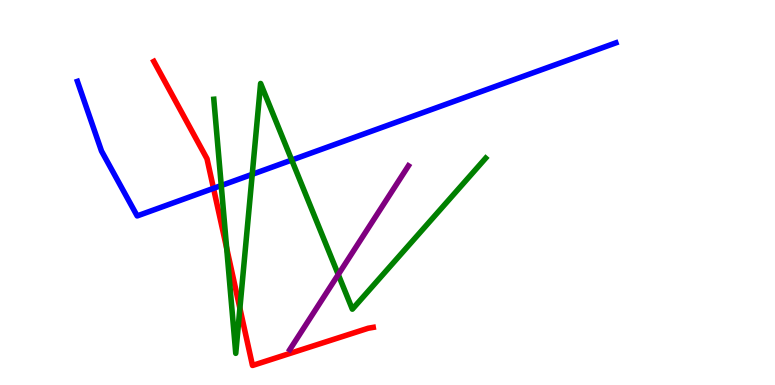[{'lines': ['blue', 'red'], 'intersections': [{'x': 2.75, 'y': 5.11}]}, {'lines': ['green', 'red'], 'intersections': [{'x': 2.92, 'y': 3.56}, {'x': 3.1, 'y': 1.99}]}, {'lines': ['purple', 'red'], 'intersections': []}, {'lines': ['blue', 'green'], 'intersections': [{'x': 2.85, 'y': 5.18}, {'x': 3.25, 'y': 5.47}, {'x': 3.76, 'y': 5.84}]}, {'lines': ['blue', 'purple'], 'intersections': []}, {'lines': ['green', 'purple'], 'intersections': [{'x': 4.36, 'y': 2.87}]}]